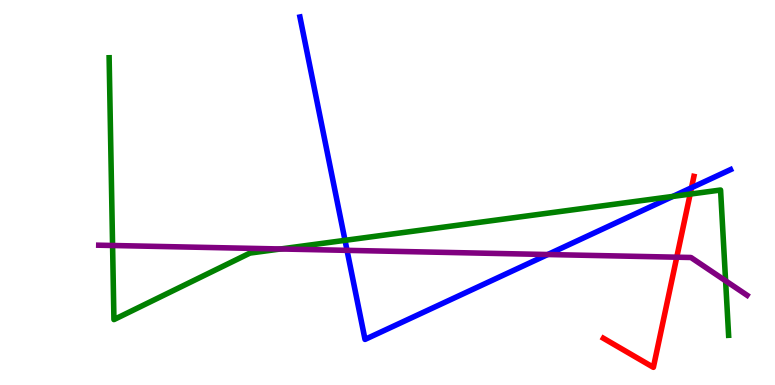[{'lines': ['blue', 'red'], 'intersections': [{'x': 8.92, 'y': 5.12}]}, {'lines': ['green', 'red'], 'intersections': [{'x': 8.91, 'y': 4.96}]}, {'lines': ['purple', 'red'], 'intersections': [{'x': 8.73, 'y': 3.32}]}, {'lines': ['blue', 'green'], 'intersections': [{'x': 4.45, 'y': 3.76}, {'x': 8.68, 'y': 4.9}]}, {'lines': ['blue', 'purple'], 'intersections': [{'x': 4.48, 'y': 3.5}, {'x': 7.07, 'y': 3.39}]}, {'lines': ['green', 'purple'], 'intersections': [{'x': 1.45, 'y': 3.62}, {'x': 3.62, 'y': 3.53}, {'x': 9.36, 'y': 2.71}]}]